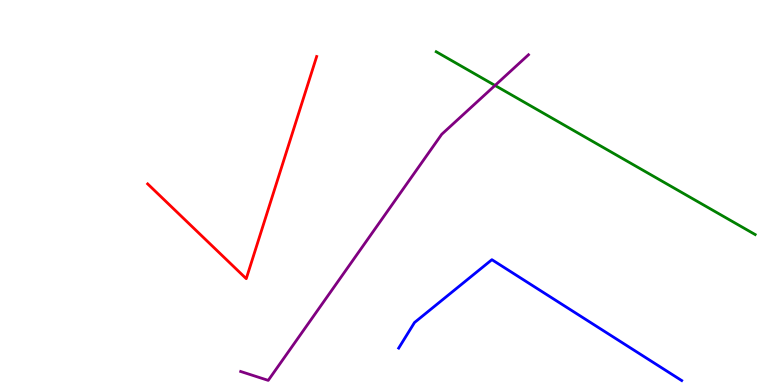[{'lines': ['blue', 'red'], 'intersections': []}, {'lines': ['green', 'red'], 'intersections': []}, {'lines': ['purple', 'red'], 'intersections': []}, {'lines': ['blue', 'green'], 'intersections': []}, {'lines': ['blue', 'purple'], 'intersections': []}, {'lines': ['green', 'purple'], 'intersections': [{'x': 6.39, 'y': 7.78}]}]